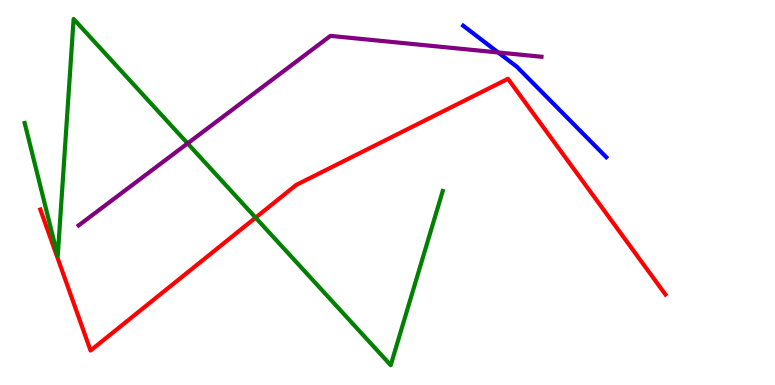[{'lines': ['blue', 'red'], 'intersections': []}, {'lines': ['green', 'red'], 'intersections': [{'x': 3.3, 'y': 4.35}]}, {'lines': ['purple', 'red'], 'intersections': []}, {'lines': ['blue', 'green'], 'intersections': []}, {'lines': ['blue', 'purple'], 'intersections': [{'x': 6.43, 'y': 8.64}]}, {'lines': ['green', 'purple'], 'intersections': [{'x': 2.42, 'y': 6.28}]}]